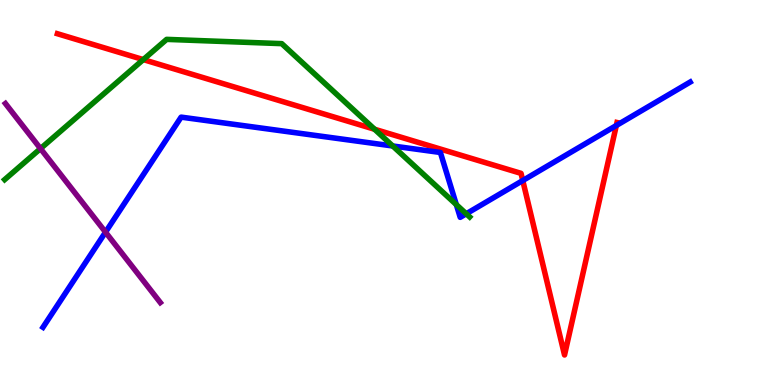[{'lines': ['blue', 'red'], 'intersections': [{'x': 6.75, 'y': 5.31}, {'x': 7.95, 'y': 6.74}]}, {'lines': ['green', 'red'], 'intersections': [{'x': 1.85, 'y': 8.45}, {'x': 4.83, 'y': 6.64}]}, {'lines': ['purple', 'red'], 'intersections': []}, {'lines': ['blue', 'green'], 'intersections': [{'x': 5.07, 'y': 6.21}, {'x': 5.89, 'y': 4.69}, {'x': 6.02, 'y': 4.45}]}, {'lines': ['blue', 'purple'], 'intersections': [{'x': 1.36, 'y': 3.97}]}, {'lines': ['green', 'purple'], 'intersections': [{'x': 0.523, 'y': 6.14}]}]